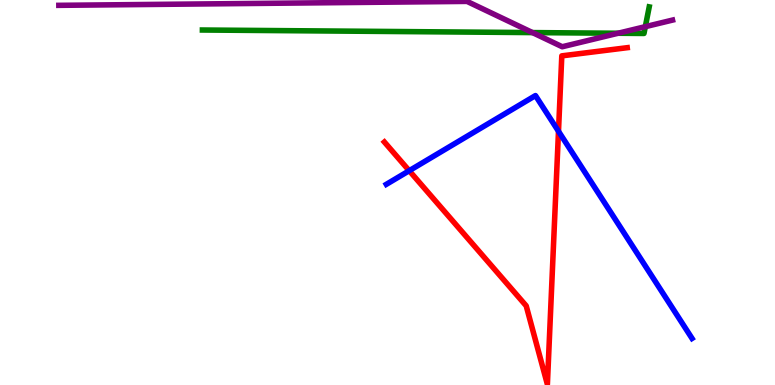[{'lines': ['blue', 'red'], 'intersections': [{'x': 5.28, 'y': 5.57}, {'x': 7.21, 'y': 6.59}]}, {'lines': ['green', 'red'], 'intersections': []}, {'lines': ['purple', 'red'], 'intersections': []}, {'lines': ['blue', 'green'], 'intersections': []}, {'lines': ['blue', 'purple'], 'intersections': []}, {'lines': ['green', 'purple'], 'intersections': [{'x': 6.87, 'y': 9.15}, {'x': 7.97, 'y': 9.14}, {'x': 8.33, 'y': 9.31}]}]